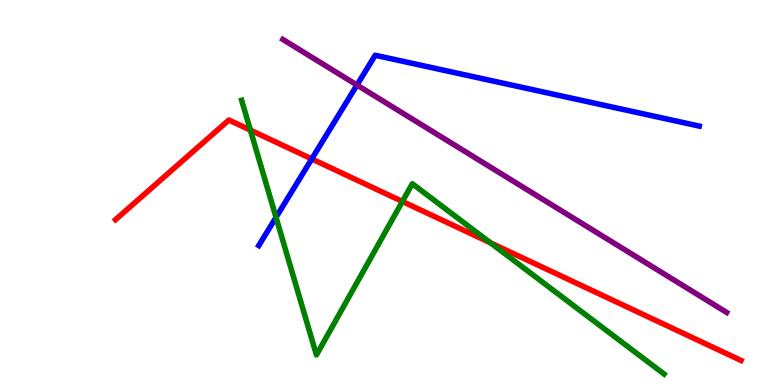[{'lines': ['blue', 'red'], 'intersections': [{'x': 4.02, 'y': 5.87}]}, {'lines': ['green', 'red'], 'intersections': [{'x': 3.23, 'y': 6.62}, {'x': 5.19, 'y': 4.77}, {'x': 6.33, 'y': 3.69}]}, {'lines': ['purple', 'red'], 'intersections': []}, {'lines': ['blue', 'green'], 'intersections': [{'x': 3.56, 'y': 4.35}]}, {'lines': ['blue', 'purple'], 'intersections': [{'x': 4.61, 'y': 7.79}]}, {'lines': ['green', 'purple'], 'intersections': []}]